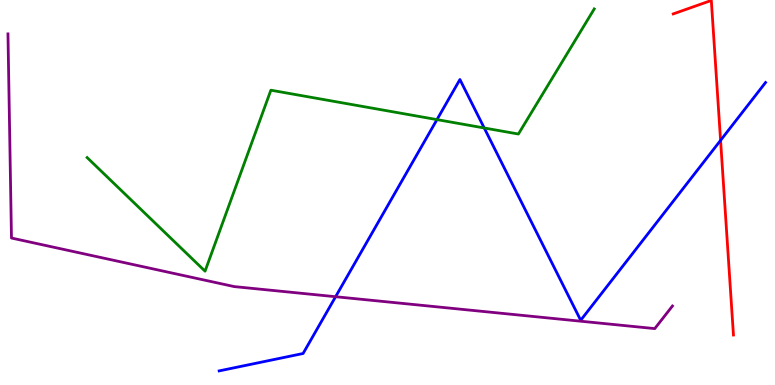[{'lines': ['blue', 'red'], 'intersections': [{'x': 9.3, 'y': 6.35}]}, {'lines': ['green', 'red'], 'intersections': []}, {'lines': ['purple', 'red'], 'intersections': []}, {'lines': ['blue', 'green'], 'intersections': [{'x': 5.64, 'y': 6.89}, {'x': 6.25, 'y': 6.68}]}, {'lines': ['blue', 'purple'], 'intersections': [{'x': 4.33, 'y': 2.29}]}, {'lines': ['green', 'purple'], 'intersections': []}]